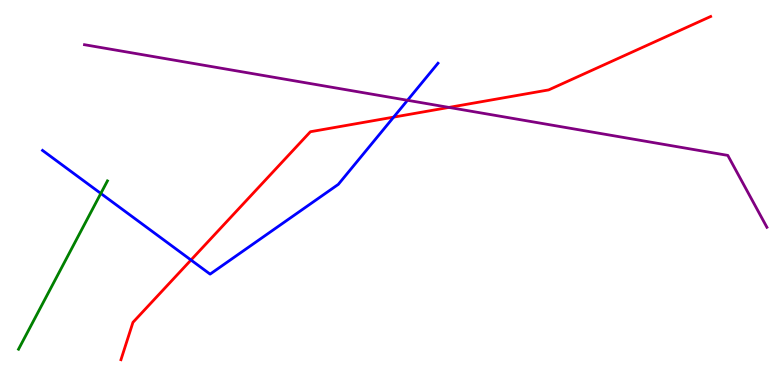[{'lines': ['blue', 'red'], 'intersections': [{'x': 2.46, 'y': 3.25}, {'x': 5.08, 'y': 6.96}]}, {'lines': ['green', 'red'], 'intersections': []}, {'lines': ['purple', 'red'], 'intersections': [{'x': 5.79, 'y': 7.21}]}, {'lines': ['blue', 'green'], 'intersections': [{'x': 1.3, 'y': 4.98}]}, {'lines': ['blue', 'purple'], 'intersections': [{'x': 5.26, 'y': 7.4}]}, {'lines': ['green', 'purple'], 'intersections': []}]